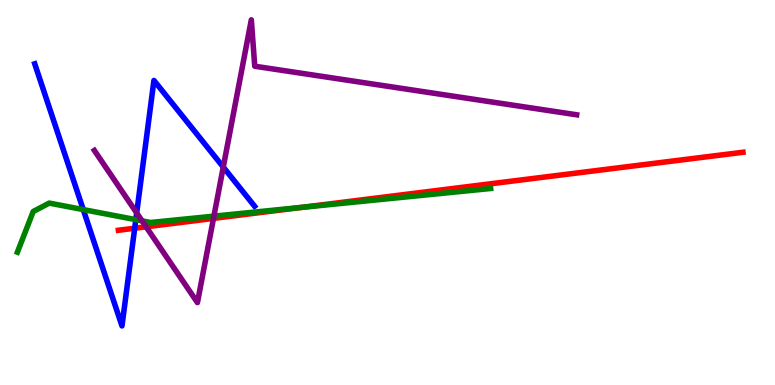[{'lines': ['blue', 'red'], 'intersections': [{'x': 1.74, 'y': 4.07}]}, {'lines': ['green', 'red'], 'intersections': [{'x': 3.89, 'y': 4.61}]}, {'lines': ['purple', 'red'], 'intersections': [{'x': 1.89, 'y': 4.11}, {'x': 2.75, 'y': 4.33}]}, {'lines': ['blue', 'green'], 'intersections': [{'x': 1.07, 'y': 4.56}, {'x': 1.75, 'y': 4.29}]}, {'lines': ['blue', 'purple'], 'intersections': [{'x': 1.76, 'y': 4.47}, {'x': 2.88, 'y': 5.66}]}, {'lines': ['green', 'purple'], 'intersections': [{'x': 1.83, 'y': 4.26}, {'x': 2.76, 'y': 4.39}]}]